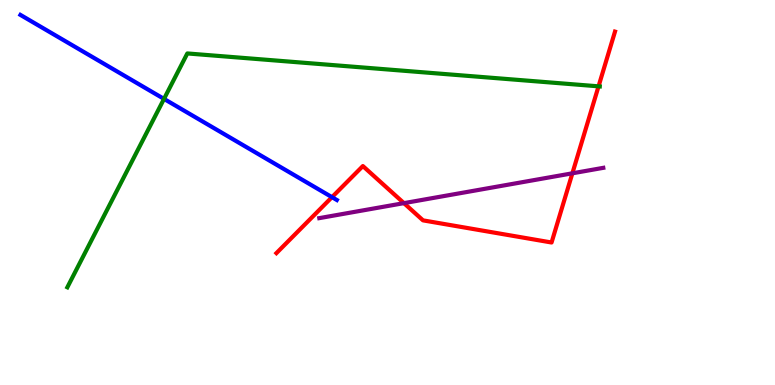[{'lines': ['blue', 'red'], 'intersections': [{'x': 4.28, 'y': 4.88}]}, {'lines': ['green', 'red'], 'intersections': [{'x': 7.72, 'y': 7.76}]}, {'lines': ['purple', 'red'], 'intersections': [{'x': 5.21, 'y': 4.72}, {'x': 7.39, 'y': 5.5}]}, {'lines': ['blue', 'green'], 'intersections': [{'x': 2.12, 'y': 7.43}]}, {'lines': ['blue', 'purple'], 'intersections': []}, {'lines': ['green', 'purple'], 'intersections': []}]